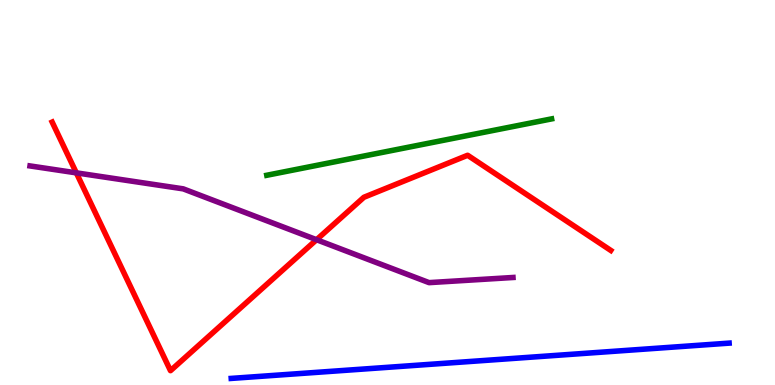[{'lines': ['blue', 'red'], 'intersections': []}, {'lines': ['green', 'red'], 'intersections': []}, {'lines': ['purple', 'red'], 'intersections': [{'x': 0.985, 'y': 5.51}, {'x': 4.08, 'y': 3.77}]}, {'lines': ['blue', 'green'], 'intersections': []}, {'lines': ['blue', 'purple'], 'intersections': []}, {'lines': ['green', 'purple'], 'intersections': []}]